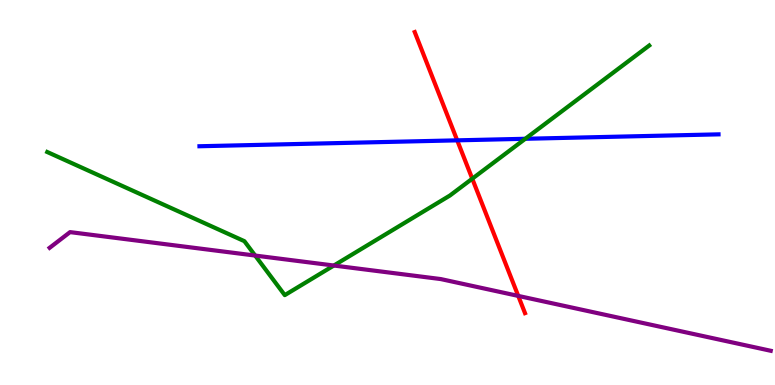[{'lines': ['blue', 'red'], 'intersections': [{'x': 5.9, 'y': 6.35}]}, {'lines': ['green', 'red'], 'intersections': [{'x': 6.09, 'y': 5.36}]}, {'lines': ['purple', 'red'], 'intersections': [{'x': 6.69, 'y': 2.31}]}, {'lines': ['blue', 'green'], 'intersections': [{'x': 6.78, 'y': 6.4}]}, {'lines': ['blue', 'purple'], 'intersections': []}, {'lines': ['green', 'purple'], 'intersections': [{'x': 3.29, 'y': 3.36}, {'x': 4.31, 'y': 3.1}]}]